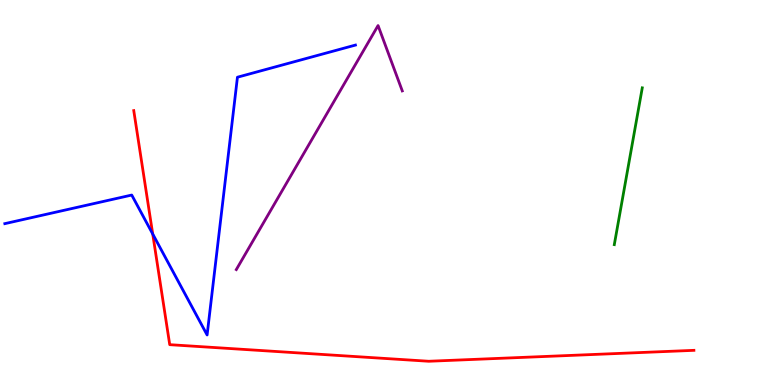[{'lines': ['blue', 'red'], 'intersections': [{'x': 1.97, 'y': 3.92}]}, {'lines': ['green', 'red'], 'intersections': []}, {'lines': ['purple', 'red'], 'intersections': []}, {'lines': ['blue', 'green'], 'intersections': []}, {'lines': ['blue', 'purple'], 'intersections': []}, {'lines': ['green', 'purple'], 'intersections': []}]